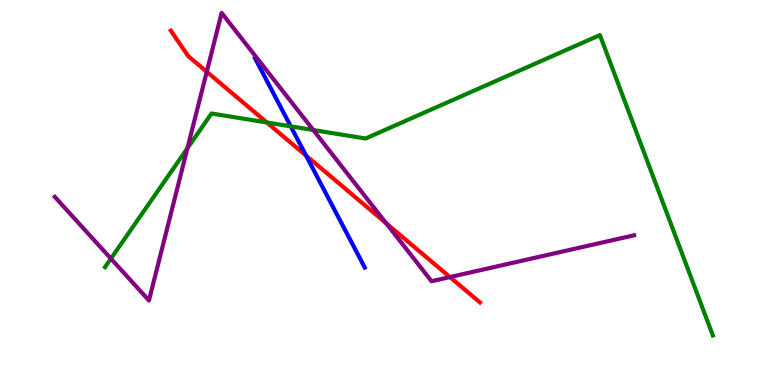[{'lines': ['blue', 'red'], 'intersections': [{'x': 3.95, 'y': 5.96}]}, {'lines': ['green', 'red'], 'intersections': [{'x': 3.44, 'y': 6.82}]}, {'lines': ['purple', 'red'], 'intersections': [{'x': 2.67, 'y': 8.14}, {'x': 4.98, 'y': 4.2}, {'x': 5.81, 'y': 2.8}]}, {'lines': ['blue', 'green'], 'intersections': [{'x': 3.75, 'y': 6.72}]}, {'lines': ['blue', 'purple'], 'intersections': []}, {'lines': ['green', 'purple'], 'intersections': [{'x': 1.43, 'y': 3.28}, {'x': 2.42, 'y': 6.15}, {'x': 4.04, 'y': 6.62}]}]